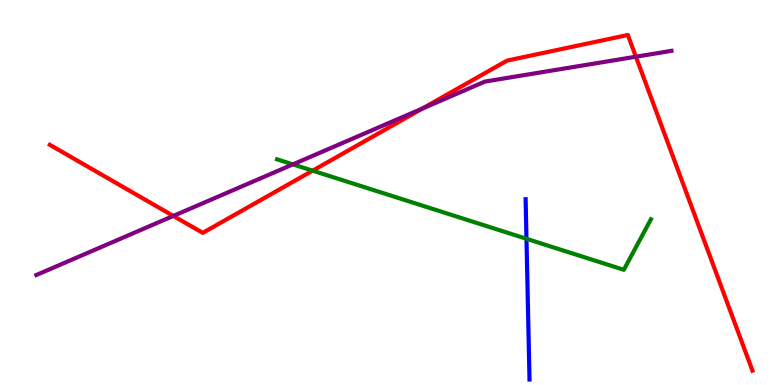[{'lines': ['blue', 'red'], 'intersections': []}, {'lines': ['green', 'red'], 'intersections': [{'x': 4.03, 'y': 5.57}]}, {'lines': ['purple', 'red'], 'intersections': [{'x': 2.24, 'y': 4.39}, {'x': 5.45, 'y': 7.18}, {'x': 8.21, 'y': 8.53}]}, {'lines': ['blue', 'green'], 'intersections': [{'x': 6.79, 'y': 3.8}]}, {'lines': ['blue', 'purple'], 'intersections': []}, {'lines': ['green', 'purple'], 'intersections': [{'x': 3.78, 'y': 5.73}]}]